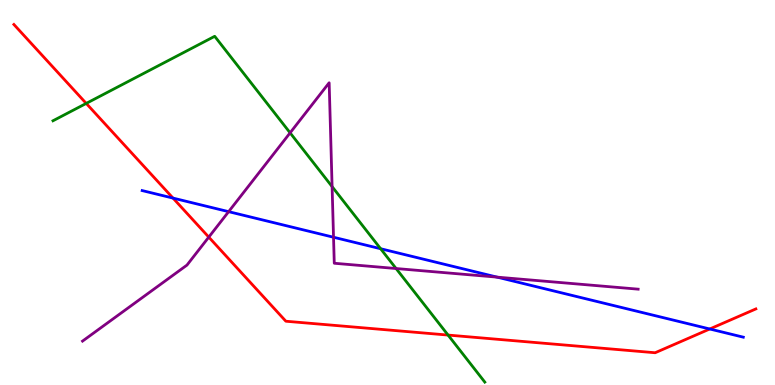[{'lines': ['blue', 'red'], 'intersections': [{'x': 2.23, 'y': 4.85}, {'x': 9.16, 'y': 1.45}]}, {'lines': ['green', 'red'], 'intersections': [{'x': 1.11, 'y': 7.31}, {'x': 5.78, 'y': 1.3}]}, {'lines': ['purple', 'red'], 'intersections': [{'x': 2.69, 'y': 3.84}]}, {'lines': ['blue', 'green'], 'intersections': [{'x': 4.91, 'y': 3.54}]}, {'lines': ['blue', 'purple'], 'intersections': [{'x': 2.95, 'y': 4.5}, {'x': 4.3, 'y': 3.84}, {'x': 6.41, 'y': 2.8}]}, {'lines': ['green', 'purple'], 'intersections': [{'x': 3.74, 'y': 6.55}, {'x': 4.29, 'y': 5.15}, {'x': 5.11, 'y': 3.03}]}]